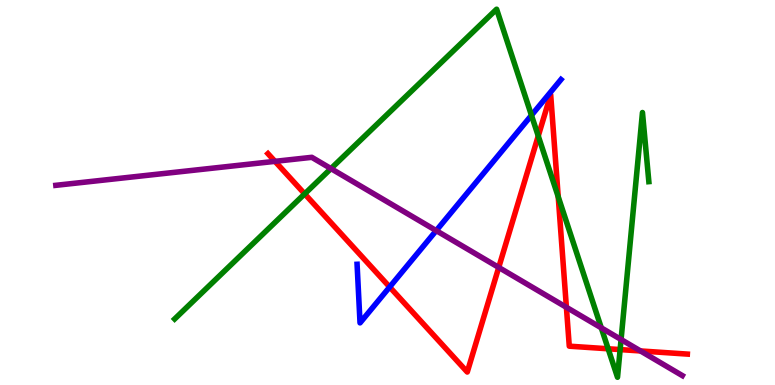[{'lines': ['blue', 'red'], 'intersections': [{'x': 5.03, 'y': 2.55}]}, {'lines': ['green', 'red'], 'intersections': [{'x': 3.93, 'y': 4.96}, {'x': 6.95, 'y': 6.47}, {'x': 7.2, 'y': 4.89}, {'x': 7.85, 'y': 0.941}, {'x': 8.0, 'y': 0.92}]}, {'lines': ['purple', 'red'], 'intersections': [{'x': 3.55, 'y': 5.81}, {'x': 6.44, 'y': 3.05}, {'x': 7.31, 'y': 2.02}, {'x': 8.26, 'y': 0.884}]}, {'lines': ['blue', 'green'], 'intersections': [{'x': 6.86, 'y': 7.01}]}, {'lines': ['blue', 'purple'], 'intersections': [{'x': 5.63, 'y': 4.01}]}, {'lines': ['green', 'purple'], 'intersections': [{'x': 4.27, 'y': 5.62}, {'x': 7.76, 'y': 1.48}, {'x': 8.01, 'y': 1.18}]}]